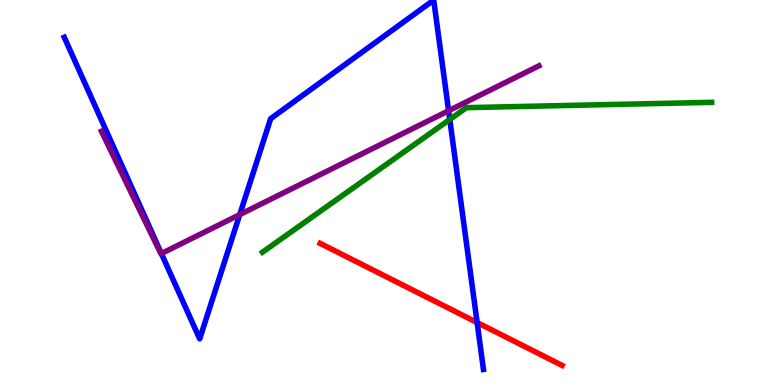[{'lines': ['blue', 'red'], 'intersections': [{'x': 6.16, 'y': 1.62}]}, {'lines': ['green', 'red'], 'intersections': []}, {'lines': ['purple', 'red'], 'intersections': []}, {'lines': ['blue', 'green'], 'intersections': [{'x': 5.8, 'y': 6.9}]}, {'lines': ['blue', 'purple'], 'intersections': [{'x': 2.08, 'y': 3.41}, {'x': 3.09, 'y': 4.43}, {'x': 5.79, 'y': 7.12}]}, {'lines': ['green', 'purple'], 'intersections': []}]